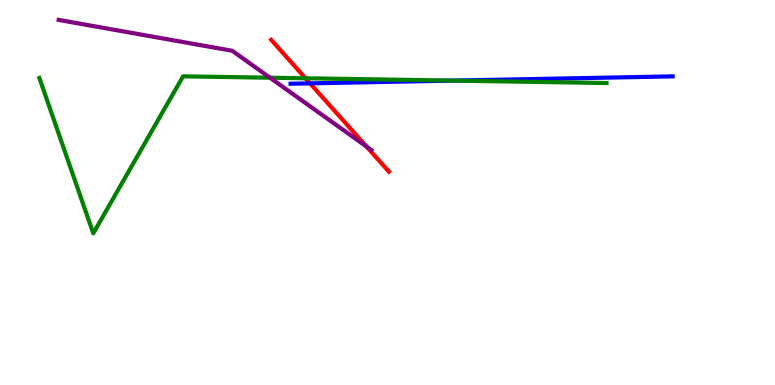[{'lines': ['blue', 'red'], 'intersections': [{'x': 4.0, 'y': 7.83}]}, {'lines': ['green', 'red'], 'intersections': [{'x': 3.94, 'y': 7.97}]}, {'lines': ['purple', 'red'], 'intersections': [{'x': 4.73, 'y': 6.19}]}, {'lines': ['blue', 'green'], 'intersections': [{'x': 5.85, 'y': 7.91}]}, {'lines': ['blue', 'purple'], 'intersections': []}, {'lines': ['green', 'purple'], 'intersections': [{'x': 3.48, 'y': 7.98}]}]